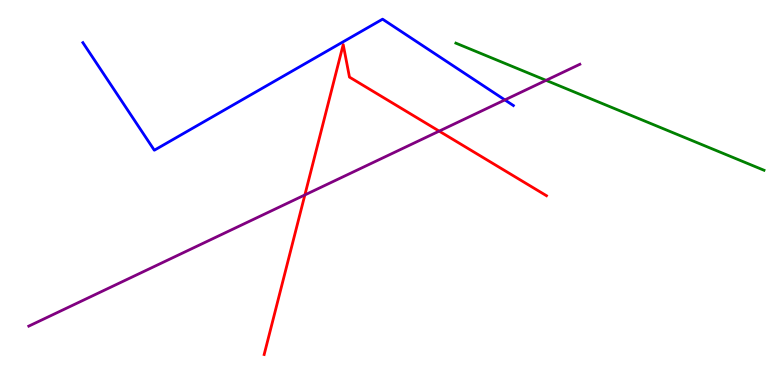[{'lines': ['blue', 'red'], 'intersections': []}, {'lines': ['green', 'red'], 'intersections': []}, {'lines': ['purple', 'red'], 'intersections': [{'x': 3.93, 'y': 4.94}, {'x': 5.67, 'y': 6.59}]}, {'lines': ['blue', 'green'], 'intersections': []}, {'lines': ['blue', 'purple'], 'intersections': [{'x': 6.51, 'y': 7.4}]}, {'lines': ['green', 'purple'], 'intersections': [{'x': 7.05, 'y': 7.91}]}]